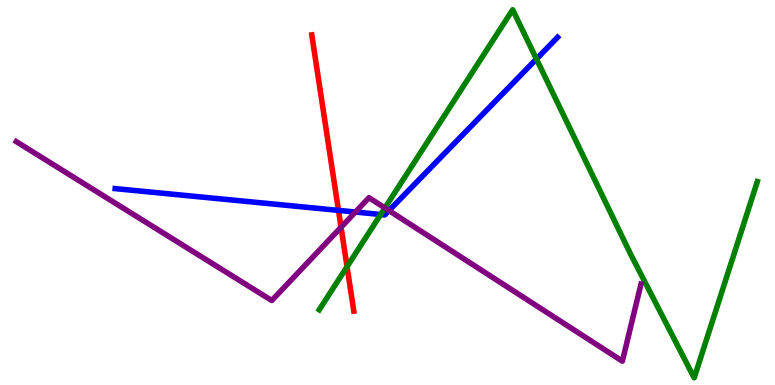[{'lines': ['blue', 'red'], 'intersections': [{'x': 4.37, 'y': 4.54}]}, {'lines': ['green', 'red'], 'intersections': [{'x': 4.48, 'y': 3.07}]}, {'lines': ['purple', 'red'], 'intersections': [{'x': 4.4, 'y': 4.1}]}, {'lines': ['blue', 'green'], 'intersections': [{'x': 4.91, 'y': 4.43}, {'x': 6.92, 'y': 8.47}]}, {'lines': ['blue', 'purple'], 'intersections': [{'x': 4.59, 'y': 4.49}, {'x': 5.02, 'y': 4.53}]}, {'lines': ['green', 'purple'], 'intersections': [{'x': 4.97, 'y': 4.6}]}]